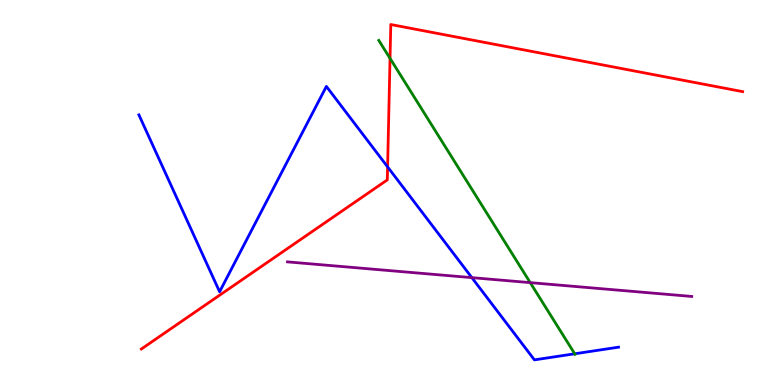[{'lines': ['blue', 'red'], 'intersections': [{'x': 5.0, 'y': 5.67}]}, {'lines': ['green', 'red'], 'intersections': [{'x': 5.03, 'y': 8.48}]}, {'lines': ['purple', 'red'], 'intersections': []}, {'lines': ['blue', 'green'], 'intersections': [{'x': 7.42, 'y': 0.811}]}, {'lines': ['blue', 'purple'], 'intersections': [{'x': 6.09, 'y': 2.79}]}, {'lines': ['green', 'purple'], 'intersections': [{'x': 6.84, 'y': 2.66}]}]